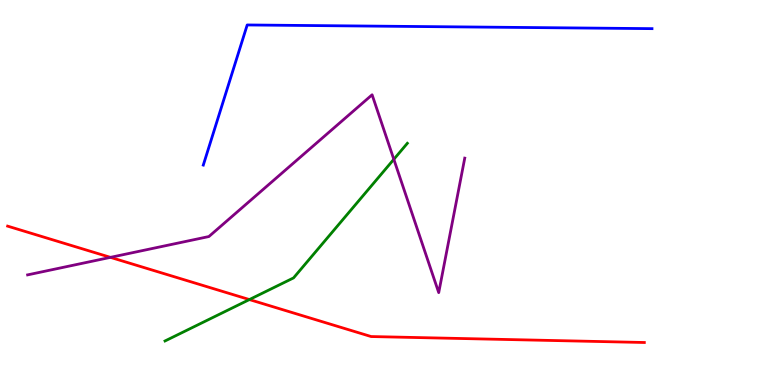[{'lines': ['blue', 'red'], 'intersections': []}, {'lines': ['green', 'red'], 'intersections': [{'x': 3.22, 'y': 2.22}]}, {'lines': ['purple', 'red'], 'intersections': [{'x': 1.43, 'y': 3.32}]}, {'lines': ['blue', 'green'], 'intersections': []}, {'lines': ['blue', 'purple'], 'intersections': []}, {'lines': ['green', 'purple'], 'intersections': [{'x': 5.08, 'y': 5.86}]}]